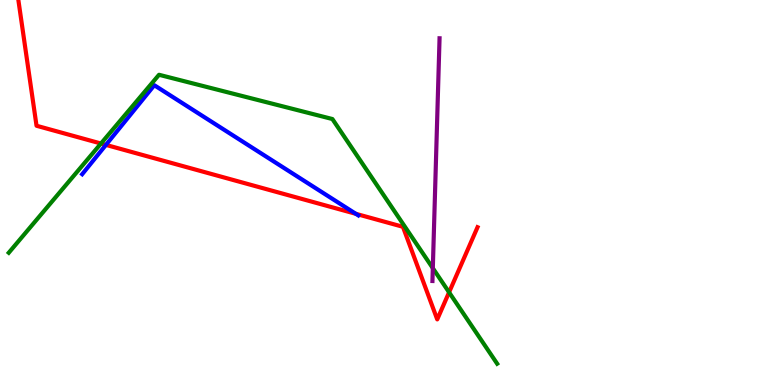[{'lines': ['blue', 'red'], 'intersections': [{'x': 1.37, 'y': 6.24}, {'x': 4.59, 'y': 4.45}]}, {'lines': ['green', 'red'], 'intersections': [{'x': 1.3, 'y': 6.27}, {'x': 5.79, 'y': 2.41}]}, {'lines': ['purple', 'red'], 'intersections': []}, {'lines': ['blue', 'green'], 'intersections': []}, {'lines': ['blue', 'purple'], 'intersections': []}, {'lines': ['green', 'purple'], 'intersections': [{'x': 5.58, 'y': 3.03}]}]